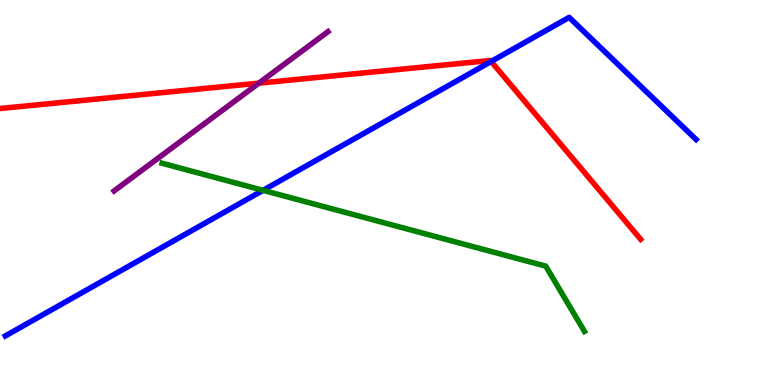[{'lines': ['blue', 'red'], 'intersections': [{'x': 6.34, 'y': 8.4}]}, {'lines': ['green', 'red'], 'intersections': []}, {'lines': ['purple', 'red'], 'intersections': [{'x': 3.34, 'y': 7.84}]}, {'lines': ['blue', 'green'], 'intersections': [{'x': 3.39, 'y': 5.06}]}, {'lines': ['blue', 'purple'], 'intersections': []}, {'lines': ['green', 'purple'], 'intersections': []}]